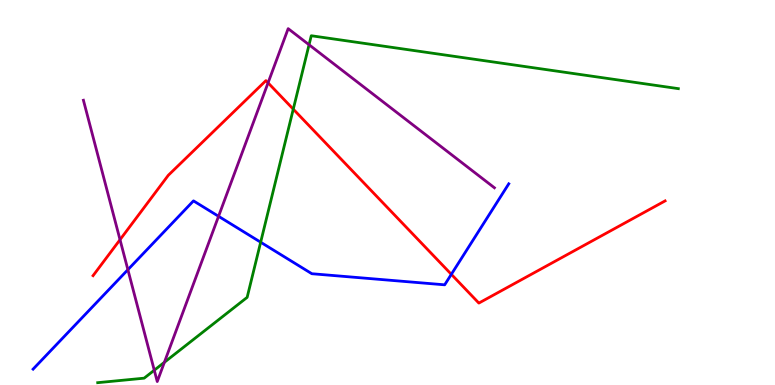[{'lines': ['blue', 'red'], 'intersections': [{'x': 5.82, 'y': 2.87}]}, {'lines': ['green', 'red'], 'intersections': [{'x': 3.78, 'y': 7.16}]}, {'lines': ['purple', 'red'], 'intersections': [{'x': 1.55, 'y': 3.77}, {'x': 3.46, 'y': 7.85}]}, {'lines': ['blue', 'green'], 'intersections': [{'x': 3.36, 'y': 3.71}]}, {'lines': ['blue', 'purple'], 'intersections': [{'x': 1.65, 'y': 3.0}, {'x': 2.82, 'y': 4.38}]}, {'lines': ['green', 'purple'], 'intersections': [{'x': 1.99, 'y': 0.384}, {'x': 2.12, 'y': 0.59}, {'x': 3.99, 'y': 8.84}]}]